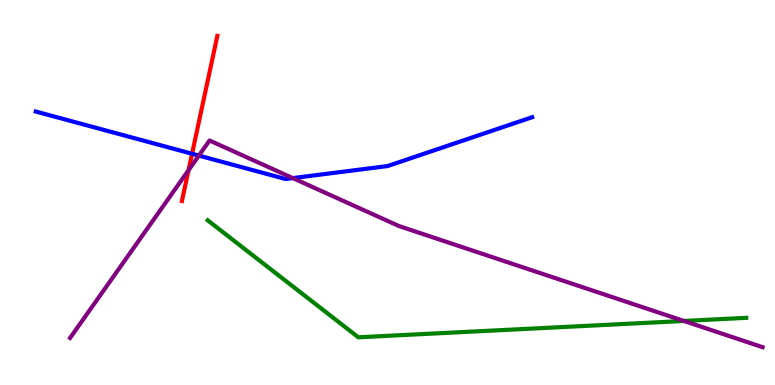[{'lines': ['blue', 'red'], 'intersections': [{'x': 2.48, 'y': 6.01}]}, {'lines': ['green', 'red'], 'intersections': []}, {'lines': ['purple', 'red'], 'intersections': [{'x': 2.43, 'y': 5.58}]}, {'lines': ['blue', 'green'], 'intersections': []}, {'lines': ['blue', 'purple'], 'intersections': [{'x': 2.57, 'y': 5.96}, {'x': 3.78, 'y': 5.37}]}, {'lines': ['green', 'purple'], 'intersections': [{'x': 8.82, 'y': 1.66}]}]